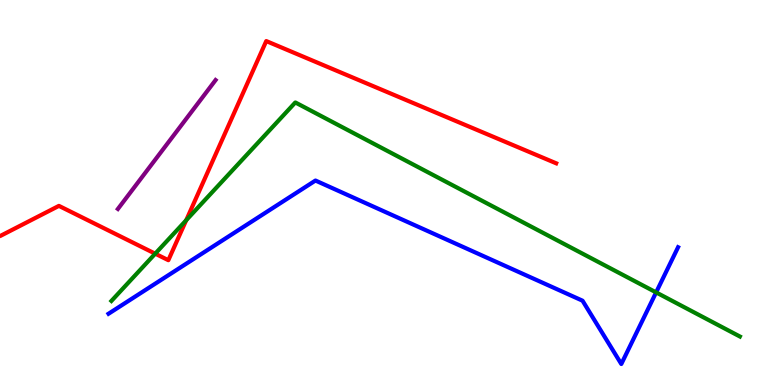[{'lines': ['blue', 'red'], 'intersections': []}, {'lines': ['green', 'red'], 'intersections': [{'x': 2.0, 'y': 3.41}, {'x': 2.4, 'y': 4.28}]}, {'lines': ['purple', 'red'], 'intersections': []}, {'lines': ['blue', 'green'], 'intersections': [{'x': 8.47, 'y': 2.41}]}, {'lines': ['blue', 'purple'], 'intersections': []}, {'lines': ['green', 'purple'], 'intersections': []}]